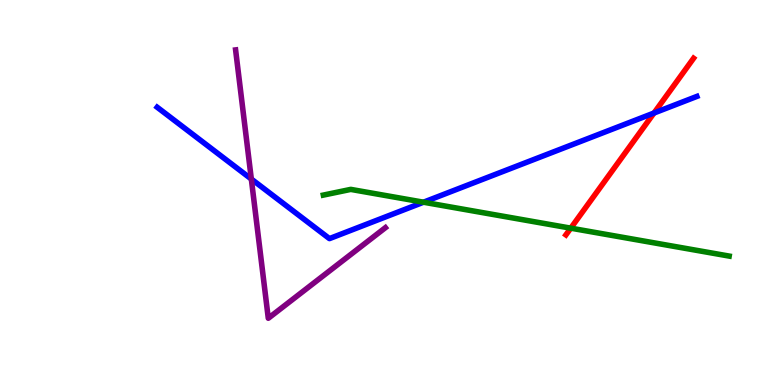[{'lines': ['blue', 'red'], 'intersections': [{'x': 8.44, 'y': 7.06}]}, {'lines': ['green', 'red'], 'intersections': [{'x': 7.36, 'y': 4.07}]}, {'lines': ['purple', 'red'], 'intersections': []}, {'lines': ['blue', 'green'], 'intersections': [{'x': 5.46, 'y': 4.75}]}, {'lines': ['blue', 'purple'], 'intersections': [{'x': 3.24, 'y': 5.35}]}, {'lines': ['green', 'purple'], 'intersections': []}]